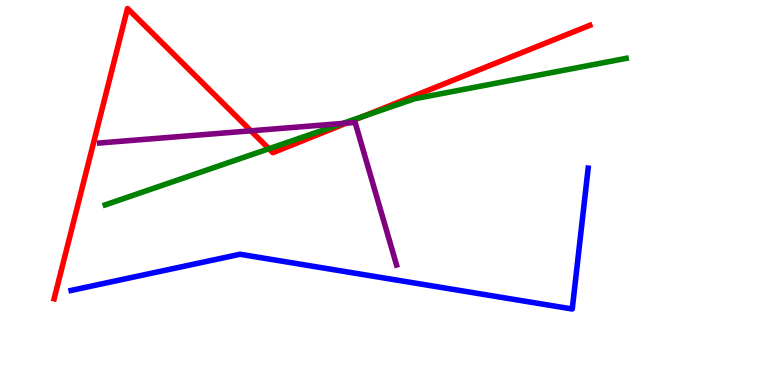[{'lines': ['blue', 'red'], 'intersections': []}, {'lines': ['green', 'red'], 'intersections': [{'x': 3.47, 'y': 6.14}, {'x': 4.69, 'y': 6.98}]}, {'lines': ['purple', 'red'], 'intersections': [{'x': 3.24, 'y': 6.6}, {'x': 4.47, 'y': 6.8}]}, {'lines': ['blue', 'green'], 'intersections': []}, {'lines': ['blue', 'purple'], 'intersections': []}, {'lines': ['green', 'purple'], 'intersections': [{'x': 4.42, 'y': 6.79}]}]